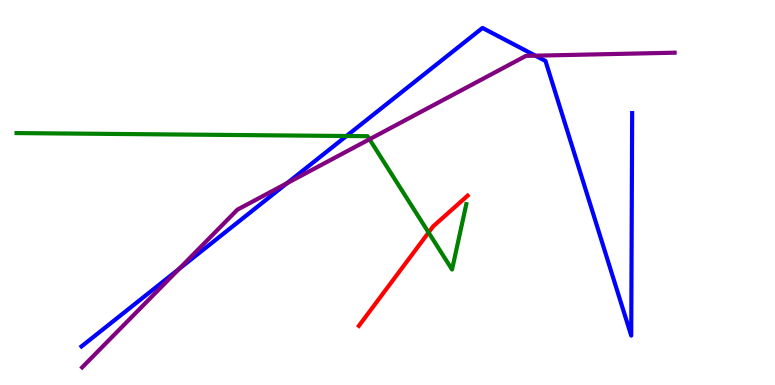[{'lines': ['blue', 'red'], 'intersections': []}, {'lines': ['green', 'red'], 'intersections': [{'x': 5.53, 'y': 3.96}]}, {'lines': ['purple', 'red'], 'intersections': []}, {'lines': ['blue', 'green'], 'intersections': [{'x': 4.47, 'y': 6.47}]}, {'lines': ['blue', 'purple'], 'intersections': [{'x': 2.31, 'y': 3.01}, {'x': 3.7, 'y': 5.24}, {'x': 6.91, 'y': 8.55}]}, {'lines': ['green', 'purple'], 'intersections': [{'x': 4.77, 'y': 6.38}]}]